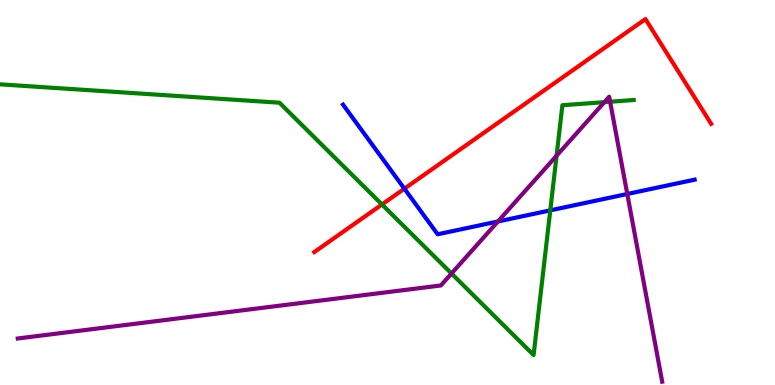[{'lines': ['blue', 'red'], 'intersections': [{'x': 5.22, 'y': 5.1}]}, {'lines': ['green', 'red'], 'intersections': [{'x': 4.93, 'y': 4.69}]}, {'lines': ['purple', 'red'], 'intersections': []}, {'lines': ['blue', 'green'], 'intersections': [{'x': 7.1, 'y': 4.54}]}, {'lines': ['blue', 'purple'], 'intersections': [{'x': 6.42, 'y': 4.25}, {'x': 8.09, 'y': 4.96}]}, {'lines': ['green', 'purple'], 'intersections': [{'x': 5.83, 'y': 2.9}, {'x': 7.18, 'y': 5.96}, {'x': 7.8, 'y': 7.35}, {'x': 7.87, 'y': 7.36}]}]